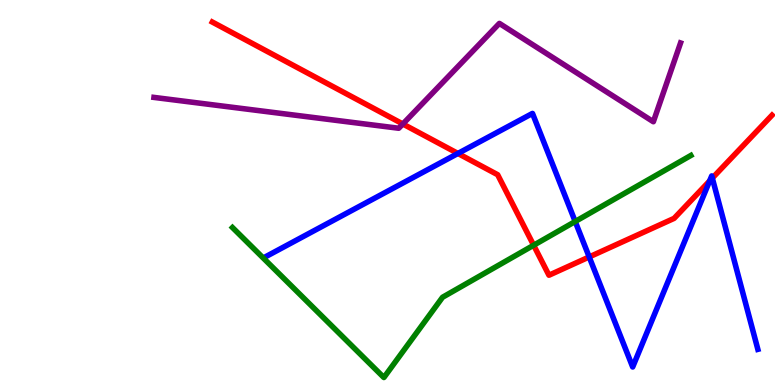[{'lines': ['blue', 'red'], 'intersections': [{'x': 5.91, 'y': 6.01}, {'x': 7.6, 'y': 3.33}, {'x': 9.16, 'y': 5.3}, {'x': 9.19, 'y': 5.37}]}, {'lines': ['green', 'red'], 'intersections': [{'x': 6.89, 'y': 3.63}]}, {'lines': ['purple', 'red'], 'intersections': [{'x': 5.2, 'y': 6.78}]}, {'lines': ['blue', 'green'], 'intersections': [{'x': 7.42, 'y': 4.25}]}, {'lines': ['blue', 'purple'], 'intersections': []}, {'lines': ['green', 'purple'], 'intersections': []}]